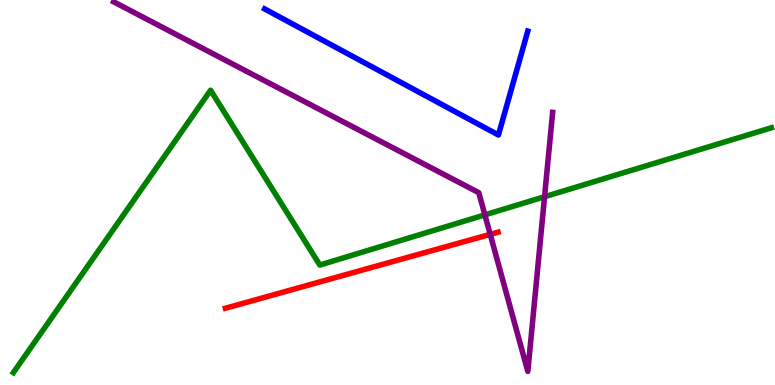[{'lines': ['blue', 'red'], 'intersections': []}, {'lines': ['green', 'red'], 'intersections': []}, {'lines': ['purple', 'red'], 'intersections': [{'x': 6.33, 'y': 3.91}]}, {'lines': ['blue', 'green'], 'intersections': []}, {'lines': ['blue', 'purple'], 'intersections': []}, {'lines': ['green', 'purple'], 'intersections': [{'x': 6.26, 'y': 4.42}, {'x': 7.03, 'y': 4.89}]}]